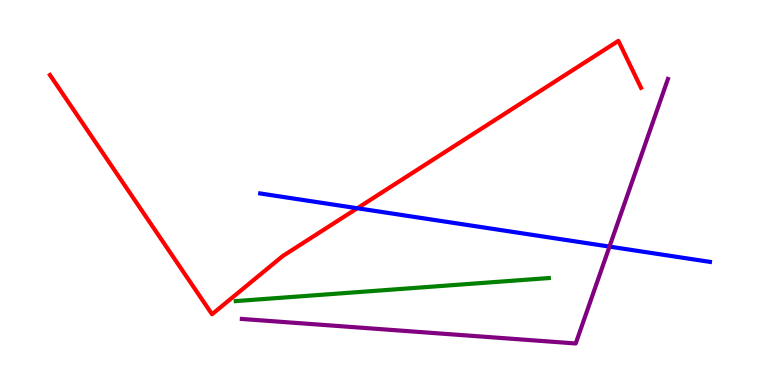[{'lines': ['blue', 'red'], 'intersections': [{'x': 4.61, 'y': 4.59}]}, {'lines': ['green', 'red'], 'intersections': []}, {'lines': ['purple', 'red'], 'intersections': []}, {'lines': ['blue', 'green'], 'intersections': []}, {'lines': ['blue', 'purple'], 'intersections': [{'x': 7.86, 'y': 3.59}]}, {'lines': ['green', 'purple'], 'intersections': []}]